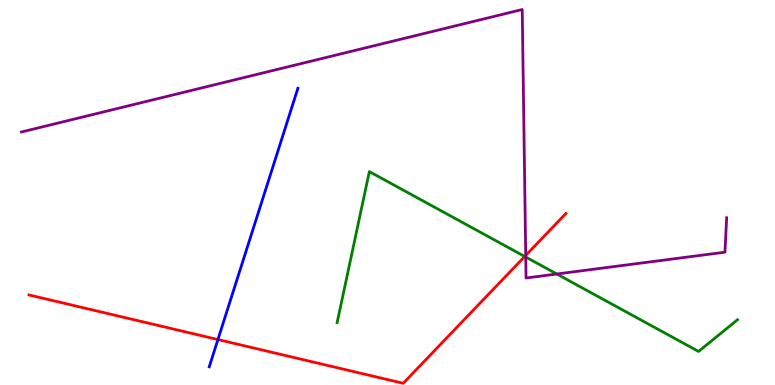[{'lines': ['blue', 'red'], 'intersections': [{'x': 2.81, 'y': 1.18}]}, {'lines': ['green', 'red'], 'intersections': [{'x': 6.77, 'y': 3.34}]}, {'lines': ['purple', 'red'], 'intersections': [{'x': 6.78, 'y': 3.37}]}, {'lines': ['blue', 'green'], 'intersections': []}, {'lines': ['blue', 'purple'], 'intersections': []}, {'lines': ['green', 'purple'], 'intersections': [{'x': 6.78, 'y': 3.32}, {'x': 7.18, 'y': 2.88}]}]